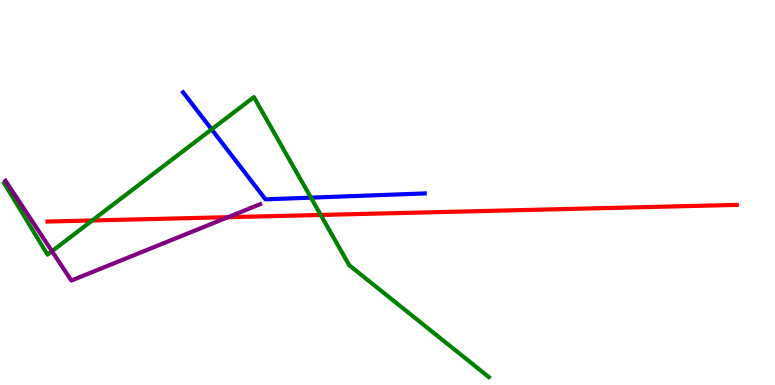[{'lines': ['blue', 'red'], 'intersections': []}, {'lines': ['green', 'red'], 'intersections': [{'x': 1.19, 'y': 4.27}, {'x': 4.14, 'y': 4.42}]}, {'lines': ['purple', 'red'], 'intersections': [{'x': 2.94, 'y': 4.36}]}, {'lines': ['blue', 'green'], 'intersections': [{'x': 2.73, 'y': 6.64}, {'x': 4.01, 'y': 4.87}]}, {'lines': ['blue', 'purple'], 'intersections': []}, {'lines': ['green', 'purple'], 'intersections': [{'x': 0.671, 'y': 3.48}]}]